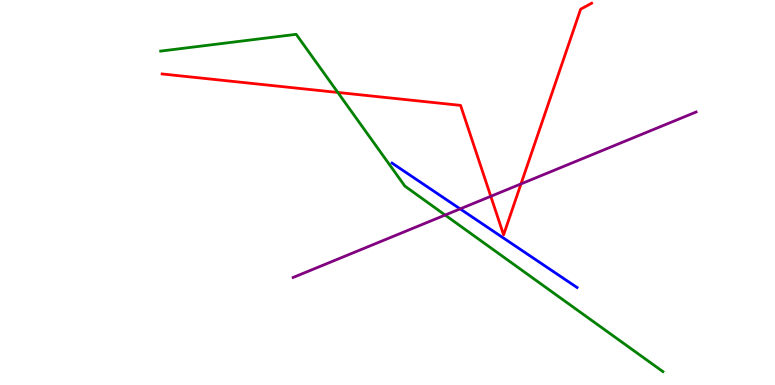[{'lines': ['blue', 'red'], 'intersections': []}, {'lines': ['green', 'red'], 'intersections': [{'x': 4.36, 'y': 7.6}]}, {'lines': ['purple', 'red'], 'intersections': [{'x': 6.33, 'y': 4.9}, {'x': 6.72, 'y': 5.22}]}, {'lines': ['blue', 'green'], 'intersections': []}, {'lines': ['blue', 'purple'], 'intersections': [{'x': 5.94, 'y': 4.57}]}, {'lines': ['green', 'purple'], 'intersections': [{'x': 5.74, 'y': 4.41}]}]